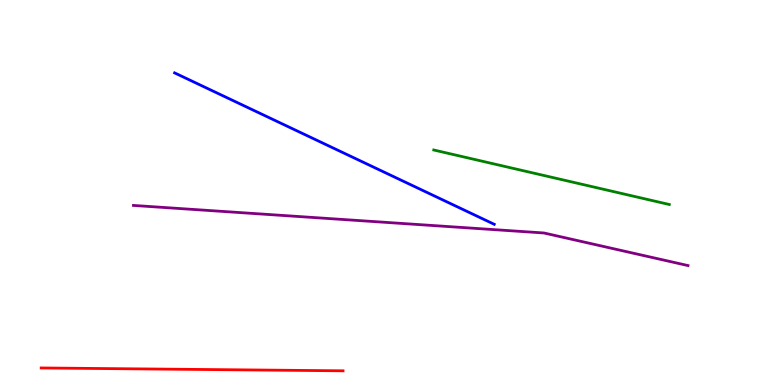[{'lines': ['blue', 'red'], 'intersections': []}, {'lines': ['green', 'red'], 'intersections': []}, {'lines': ['purple', 'red'], 'intersections': []}, {'lines': ['blue', 'green'], 'intersections': []}, {'lines': ['blue', 'purple'], 'intersections': []}, {'lines': ['green', 'purple'], 'intersections': []}]